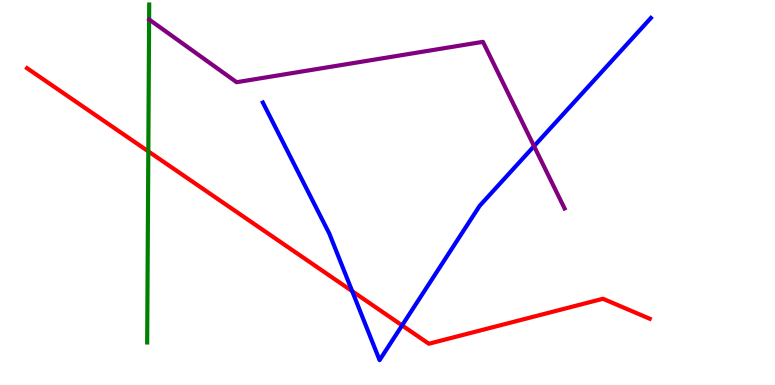[{'lines': ['blue', 'red'], 'intersections': [{'x': 4.54, 'y': 2.44}, {'x': 5.19, 'y': 1.55}]}, {'lines': ['green', 'red'], 'intersections': [{'x': 1.91, 'y': 6.07}]}, {'lines': ['purple', 'red'], 'intersections': []}, {'lines': ['blue', 'green'], 'intersections': []}, {'lines': ['blue', 'purple'], 'intersections': [{'x': 6.89, 'y': 6.2}]}, {'lines': ['green', 'purple'], 'intersections': []}]